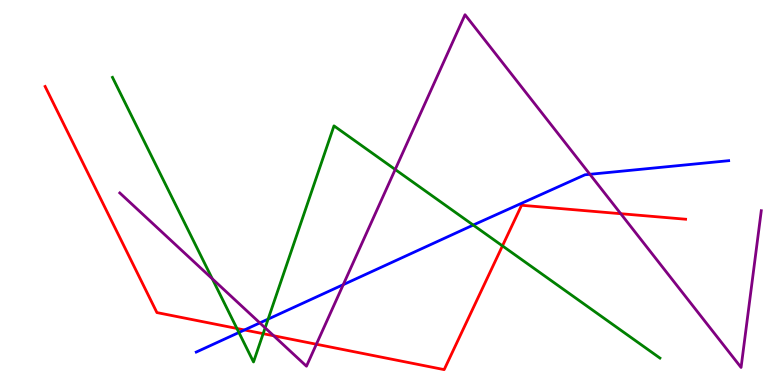[{'lines': ['blue', 'red'], 'intersections': [{'x': 3.15, 'y': 1.43}]}, {'lines': ['green', 'red'], 'intersections': [{'x': 3.06, 'y': 1.47}, {'x': 3.4, 'y': 1.33}, {'x': 6.48, 'y': 3.61}]}, {'lines': ['purple', 'red'], 'intersections': [{'x': 3.53, 'y': 1.28}, {'x': 4.08, 'y': 1.06}, {'x': 8.01, 'y': 4.45}]}, {'lines': ['blue', 'green'], 'intersections': [{'x': 3.08, 'y': 1.36}, {'x': 3.46, 'y': 1.71}, {'x': 6.11, 'y': 4.15}]}, {'lines': ['blue', 'purple'], 'intersections': [{'x': 3.35, 'y': 1.61}, {'x': 4.43, 'y': 2.61}, {'x': 7.61, 'y': 5.47}]}, {'lines': ['green', 'purple'], 'intersections': [{'x': 2.74, 'y': 2.76}, {'x': 3.42, 'y': 1.48}, {'x': 5.1, 'y': 5.6}]}]